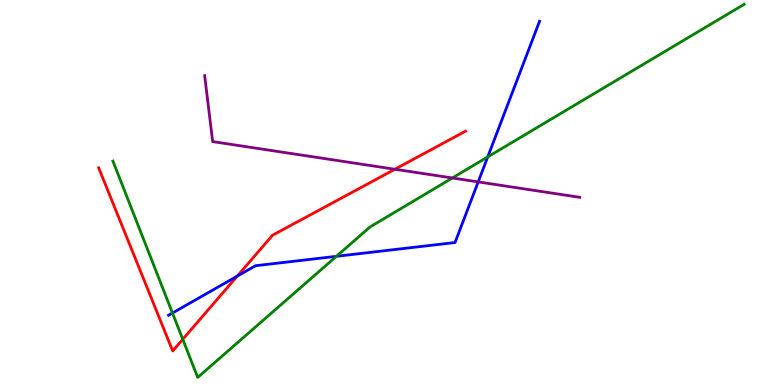[{'lines': ['blue', 'red'], 'intersections': [{'x': 3.06, 'y': 2.83}]}, {'lines': ['green', 'red'], 'intersections': [{'x': 2.36, 'y': 1.19}]}, {'lines': ['purple', 'red'], 'intersections': [{'x': 5.1, 'y': 5.6}]}, {'lines': ['blue', 'green'], 'intersections': [{'x': 2.23, 'y': 1.87}, {'x': 4.34, 'y': 3.34}, {'x': 6.29, 'y': 5.92}]}, {'lines': ['blue', 'purple'], 'intersections': [{'x': 6.17, 'y': 5.28}]}, {'lines': ['green', 'purple'], 'intersections': [{'x': 5.84, 'y': 5.38}]}]